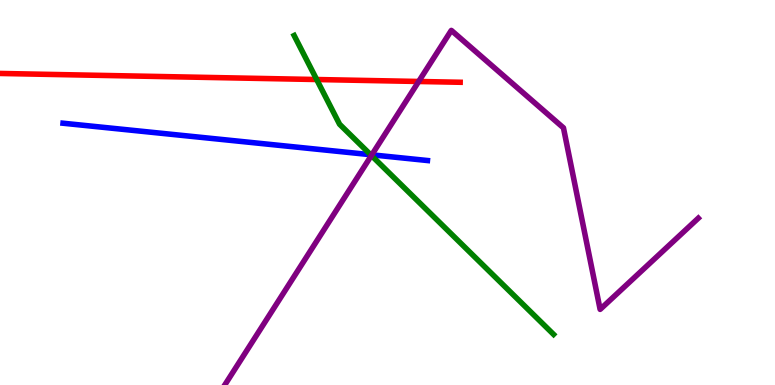[{'lines': ['blue', 'red'], 'intersections': []}, {'lines': ['green', 'red'], 'intersections': [{'x': 4.09, 'y': 7.93}]}, {'lines': ['purple', 'red'], 'intersections': [{'x': 5.4, 'y': 7.88}]}, {'lines': ['blue', 'green'], 'intersections': [{'x': 4.78, 'y': 5.98}]}, {'lines': ['blue', 'purple'], 'intersections': [{'x': 4.8, 'y': 5.98}]}, {'lines': ['green', 'purple'], 'intersections': [{'x': 4.79, 'y': 5.96}]}]